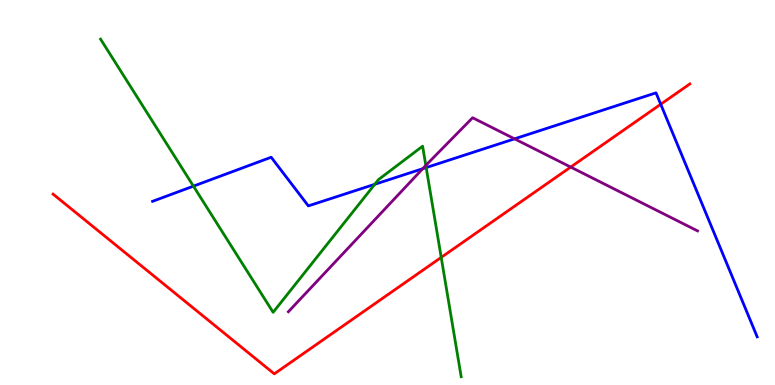[{'lines': ['blue', 'red'], 'intersections': [{'x': 8.53, 'y': 7.29}]}, {'lines': ['green', 'red'], 'intersections': [{'x': 5.69, 'y': 3.31}]}, {'lines': ['purple', 'red'], 'intersections': [{'x': 7.36, 'y': 5.66}]}, {'lines': ['blue', 'green'], 'intersections': [{'x': 2.5, 'y': 5.17}, {'x': 4.84, 'y': 5.21}, {'x': 5.5, 'y': 5.65}]}, {'lines': ['blue', 'purple'], 'intersections': [{'x': 5.45, 'y': 5.62}, {'x': 6.64, 'y': 6.39}]}, {'lines': ['green', 'purple'], 'intersections': [{'x': 5.49, 'y': 5.7}]}]